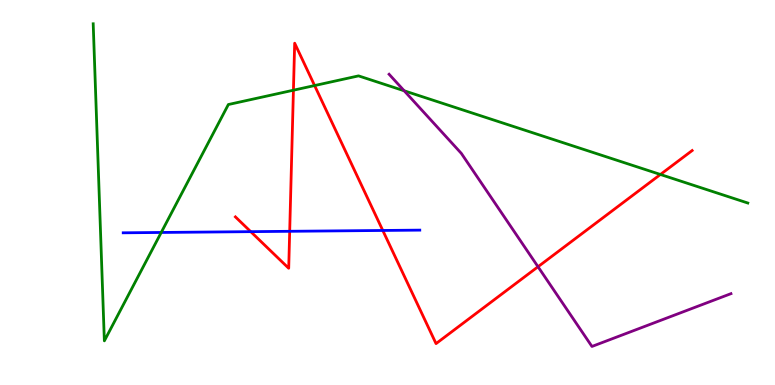[{'lines': ['blue', 'red'], 'intersections': [{'x': 3.24, 'y': 3.98}, {'x': 3.74, 'y': 3.99}, {'x': 4.94, 'y': 4.01}]}, {'lines': ['green', 'red'], 'intersections': [{'x': 3.79, 'y': 7.66}, {'x': 4.06, 'y': 7.78}, {'x': 8.52, 'y': 5.47}]}, {'lines': ['purple', 'red'], 'intersections': [{'x': 6.94, 'y': 3.07}]}, {'lines': ['blue', 'green'], 'intersections': [{'x': 2.08, 'y': 3.96}]}, {'lines': ['blue', 'purple'], 'intersections': []}, {'lines': ['green', 'purple'], 'intersections': [{'x': 5.22, 'y': 7.64}]}]